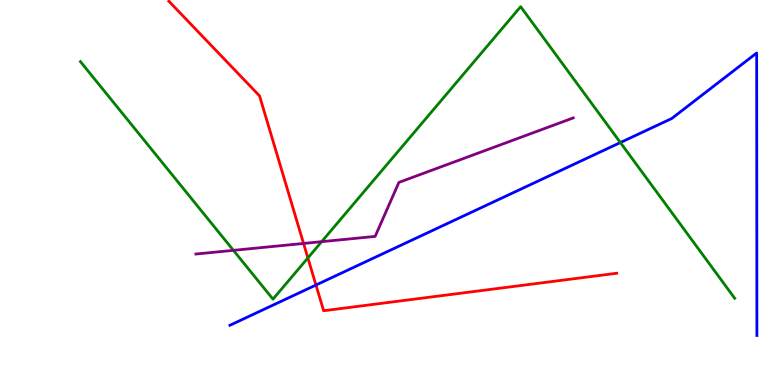[{'lines': ['blue', 'red'], 'intersections': [{'x': 4.08, 'y': 2.6}]}, {'lines': ['green', 'red'], 'intersections': [{'x': 3.97, 'y': 3.3}]}, {'lines': ['purple', 'red'], 'intersections': [{'x': 3.92, 'y': 3.68}]}, {'lines': ['blue', 'green'], 'intersections': [{'x': 8.0, 'y': 6.3}]}, {'lines': ['blue', 'purple'], 'intersections': []}, {'lines': ['green', 'purple'], 'intersections': [{'x': 3.01, 'y': 3.5}, {'x': 4.15, 'y': 3.72}]}]